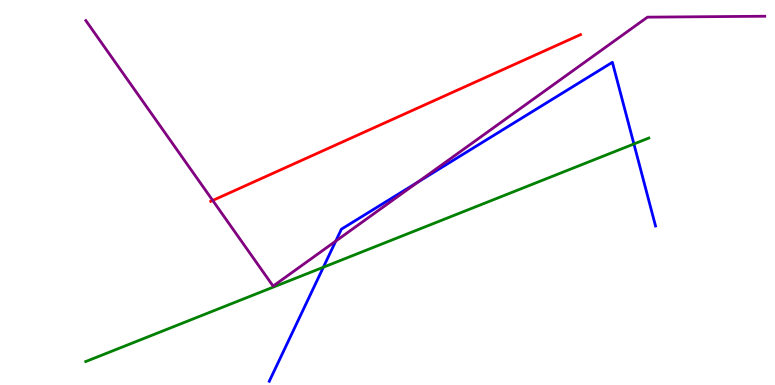[{'lines': ['blue', 'red'], 'intersections': []}, {'lines': ['green', 'red'], 'intersections': []}, {'lines': ['purple', 'red'], 'intersections': [{'x': 2.74, 'y': 4.79}]}, {'lines': ['blue', 'green'], 'intersections': [{'x': 4.17, 'y': 3.06}, {'x': 8.18, 'y': 6.26}]}, {'lines': ['blue', 'purple'], 'intersections': [{'x': 4.33, 'y': 3.74}, {'x': 5.39, 'y': 5.27}]}, {'lines': ['green', 'purple'], 'intersections': []}]